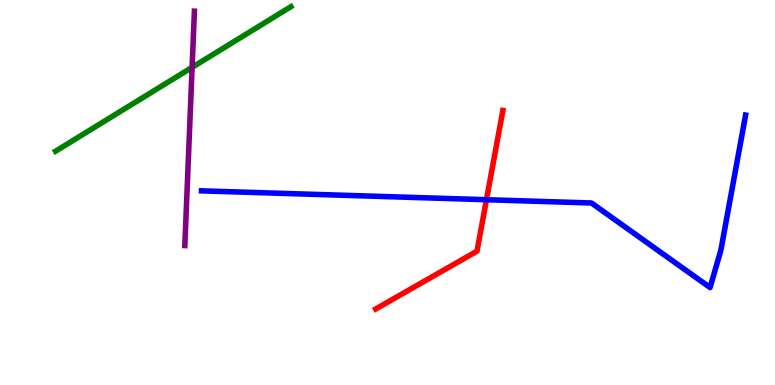[{'lines': ['blue', 'red'], 'intersections': [{'x': 6.28, 'y': 4.81}]}, {'lines': ['green', 'red'], 'intersections': []}, {'lines': ['purple', 'red'], 'intersections': []}, {'lines': ['blue', 'green'], 'intersections': []}, {'lines': ['blue', 'purple'], 'intersections': []}, {'lines': ['green', 'purple'], 'intersections': [{'x': 2.48, 'y': 8.25}]}]